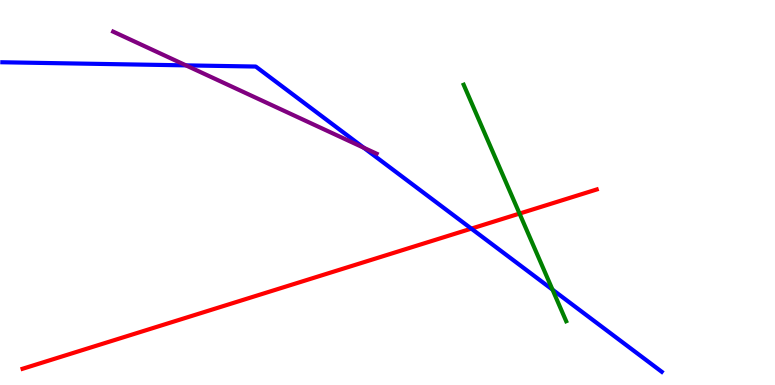[{'lines': ['blue', 'red'], 'intersections': [{'x': 6.08, 'y': 4.06}]}, {'lines': ['green', 'red'], 'intersections': [{'x': 6.7, 'y': 4.45}]}, {'lines': ['purple', 'red'], 'intersections': []}, {'lines': ['blue', 'green'], 'intersections': [{'x': 7.13, 'y': 2.48}]}, {'lines': ['blue', 'purple'], 'intersections': [{'x': 2.4, 'y': 8.3}, {'x': 4.69, 'y': 6.16}]}, {'lines': ['green', 'purple'], 'intersections': []}]